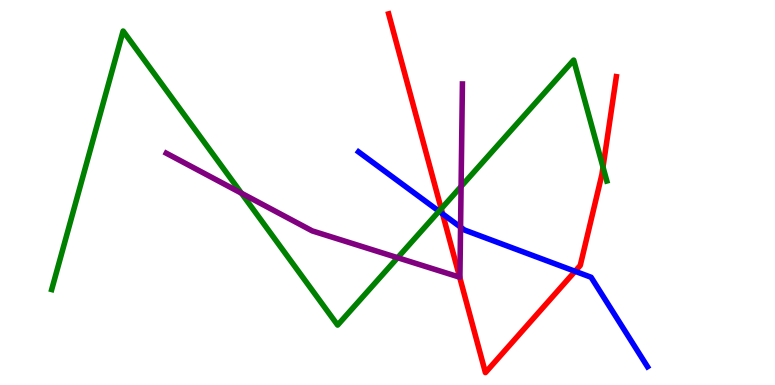[{'lines': ['blue', 'red'], 'intersections': [{'x': 5.71, 'y': 4.44}, {'x': 7.42, 'y': 2.95}]}, {'lines': ['green', 'red'], 'intersections': [{'x': 5.69, 'y': 4.58}, {'x': 7.78, 'y': 5.66}]}, {'lines': ['purple', 'red'], 'intersections': [{'x': 5.93, 'y': 2.8}]}, {'lines': ['blue', 'green'], 'intersections': [{'x': 5.66, 'y': 4.51}]}, {'lines': ['blue', 'purple'], 'intersections': [{'x': 5.94, 'y': 4.1}]}, {'lines': ['green', 'purple'], 'intersections': [{'x': 3.12, 'y': 4.98}, {'x': 5.13, 'y': 3.31}, {'x': 5.95, 'y': 5.16}]}]